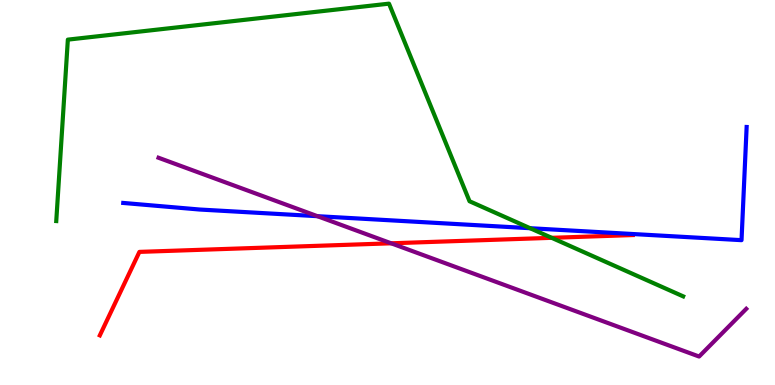[{'lines': ['blue', 'red'], 'intersections': []}, {'lines': ['green', 'red'], 'intersections': [{'x': 7.12, 'y': 3.82}]}, {'lines': ['purple', 'red'], 'intersections': [{'x': 5.05, 'y': 3.68}]}, {'lines': ['blue', 'green'], 'intersections': [{'x': 6.84, 'y': 4.07}]}, {'lines': ['blue', 'purple'], 'intersections': [{'x': 4.1, 'y': 4.38}]}, {'lines': ['green', 'purple'], 'intersections': []}]